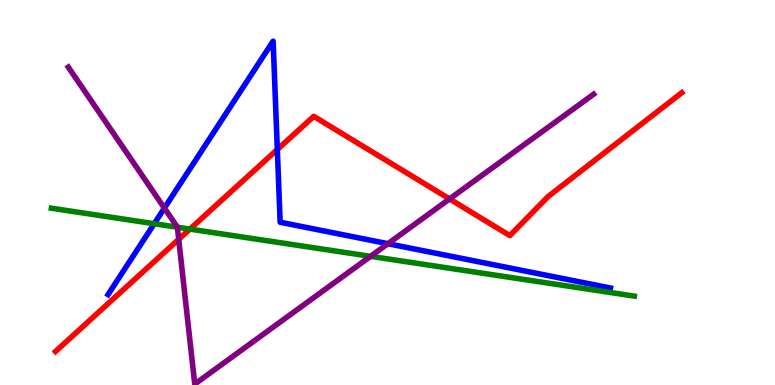[{'lines': ['blue', 'red'], 'intersections': [{'x': 3.58, 'y': 6.12}]}, {'lines': ['green', 'red'], 'intersections': [{'x': 2.45, 'y': 4.05}]}, {'lines': ['purple', 'red'], 'intersections': [{'x': 2.31, 'y': 3.78}, {'x': 5.8, 'y': 4.83}]}, {'lines': ['blue', 'green'], 'intersections': [{'x': 1.99, 'y': 4.19}]}, {'lines': ['blue', 'purple'], 'intersections': [{'x': 2.12, 'y': 4.6}, {'x': 5.01, 'y': 3.67}]}, {'lines': ['green', 'purple'], 'intersections': [{'x': 2.29, 'y': 4.1}, {'x': 4.78, 'y': 3.34}]}]